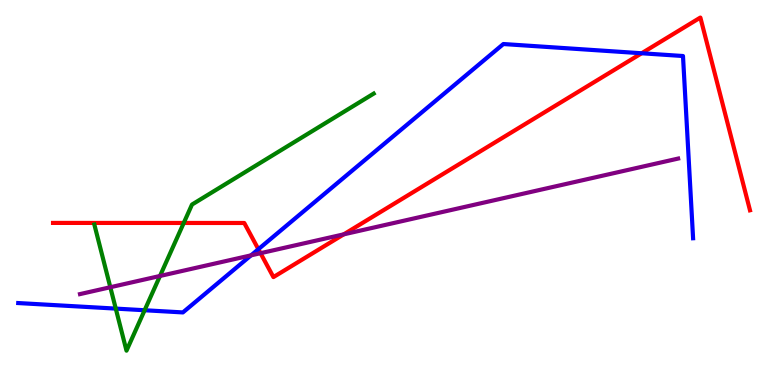[{'lines': ['blue', 'red'], 'intersections': [{'x': 3.33, 'y': 3.53}, {'x': 8.28, 'y': 8.62}]}, {'lines': ['green', 'red'], 'intersections': [{'x': 2.37, 'y': 4.21}]}, {'lines': ['purple', 'red'], 'intersections': [{'x': 3.36, 'y': 3.42}, {'x': 4.44, 'y': 3.91}]}, {'lines': ['blue', 'green'], 'intersections': [{'x': 1.49, 'y': 1.98}, {'x': 1.87, 'y': 1.94}]}, {'lines': ['blue', 'purple'], 'intersections': [{'x': 3.24, 'y': 3.37}]}, {'lines': ['green', 'purple'], 'intersections': [{'x': 1.42, 'y': 2.54}, {'x': 2.06, 'y': 2.83}]}]